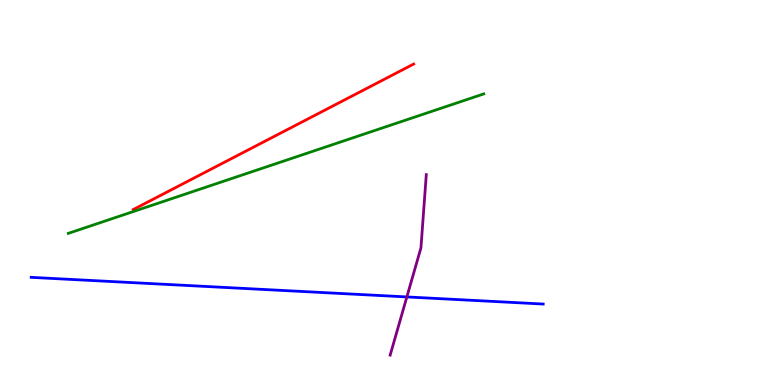[{'lines': ['blue', 'red'], 'intersections': []}, {'lines': ['green', 'red'], 'intersections': []}, {'lines': ['purple', 'red'], 'intersections': []}, {'lines': ['blue', 'green'], 'intersections': []}, {'lines': ['blue', 'purple'], 'intersections': [{'x': 5.25, 'y': 2.29}]}, {'lines': ['green', 'purple'], 'intersections': []}]